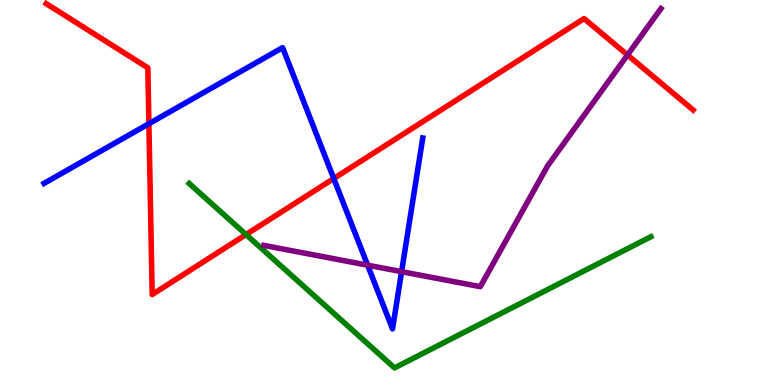[{'lines': ['blue', 'red'], 'intersections': [{'x': 1.92, 'y': 6.79}, {'x': 4.31, 'y': 5.36}]}, {'lines': ['green', 'red'], 'intersections': [{'x': 3.17, 'y': 3.91}]}, {'lines': ['purple', 'red'], 'intersections': [{'x': 8.1, 'y': 8.57}]}, {'lines': ['blue', 'green'], 'intersections': []}, {'lines': ['blue', 'purple'], 'intersections': [{'x': 4.74, 'y': 3.11}, {'x': 5.18, 'y': 2.94}]}, {'lines': ['green', 'purple'], 'intersections': []}]